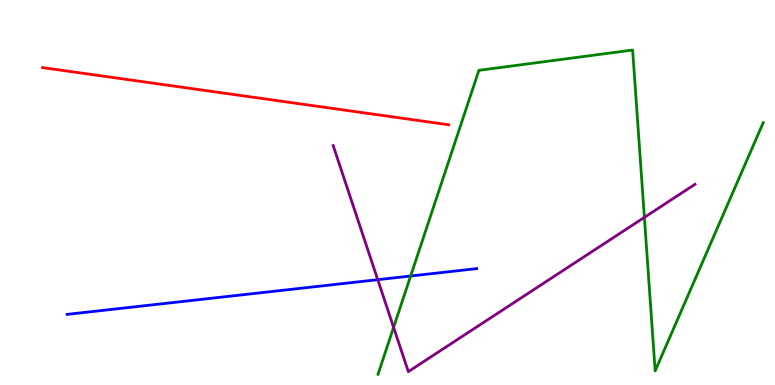[{'lines': ['blue', 'red'], 'intersections': []}, {'lines': ['green', 'red'], 'intersections': []}, {'lines': ['purple', 'red'], 'intersections': []}, {'lines': ['blue', 'green'], 'intersections': [{'x': 5.3, 'y': 2.83}]}, {'lines': ['blue', 'purple'], 'intersections': [{'x': 4.87, 'y': 2.74}]}, {'lines': ['green', 'purple'], 'intersections': [{'x': 5.08, 'y': 1.5}, {'x': 8.31, 'y': 4.35}]}]